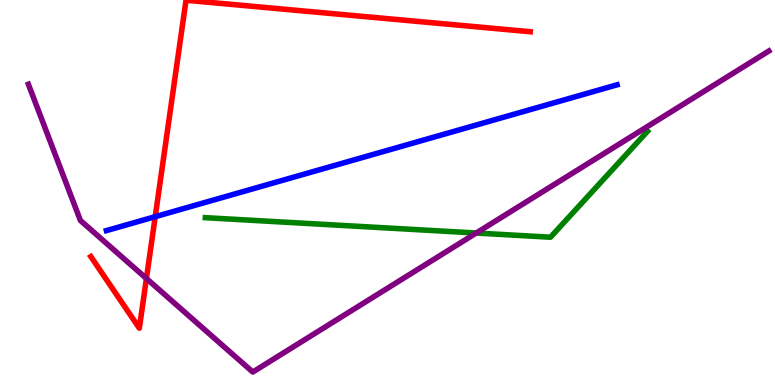[{'lines': ['blue', 'red'], 'intersections': [{'x': 2.0, 'y': 4.37}]}, {'lines': ['green', 'red'], 'intersections': []}, {'lines': ['purple', 'red'], 'intersections': [{'x': 1.89, 'y': 2.77}]}, {'lines': ['blue', 'green'], 'intersections': []}, {'lines': ['blue', 'purple'], 'intersections': []}, {'lines': ['green', 'purple'], 'intersections': [{'x': 6.15, 'y': 3.95}]}]